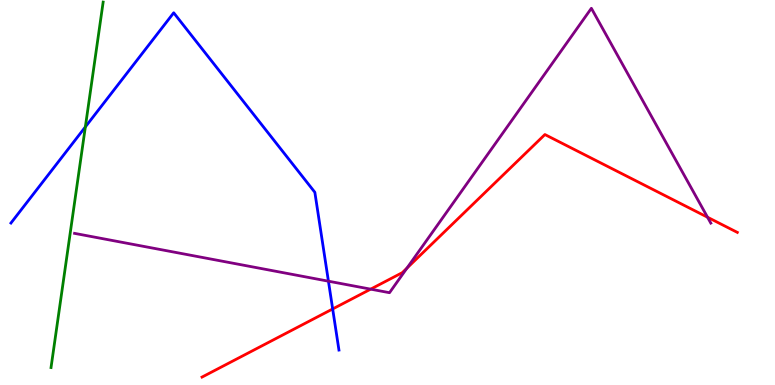[{'lines': ['blue', 'red'], 'intersections': [{'x': 4.29, 'y': 1.98}]}, {'lines': ['green', 'red'], 'intersections': []}, {'lines': ['purple', 'red'], 'intersections': [{'x': 4.78, 'y': 2.49}, {'x': 5.25, 'y': 3.04}, {'x': 9.13, 'y': 4.36}]}, {'lines': ['blue', 'green'], 'intersections': [{'x': 1.1, 'y': 6.7}]}, {'lines': ['blue', 'purple'], 'intersections': [{'x': 4.24, 'y': 2.7}]}, {'lines': ['green', 'purple'], 'intersections': []}]